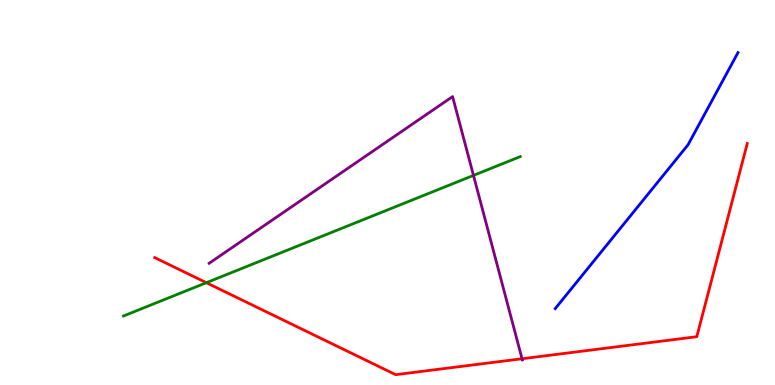[{'lines': ['blue', 'red'], 'intersections': []}, {'lines': ['green', 'red'], 'intersections': [{'x': 2.66, 'y': 2.66}]}, {'lines': ['purple', 'red'], 'intersections': [{'x': 6.74, 'y': 0.682}]}, {'lines': ['blue', 'green'], 'intersections': []}, {'lines': ['blue', 'purple'], 'intersections': []}, {'lines': ['green', 'purple'], 'intersections': [{'x': 6.11, 'y': 5.44}]}]